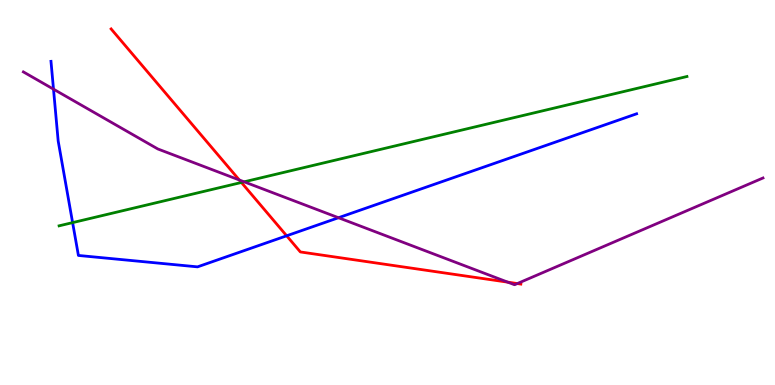[{'lines': ['blue', 'red'], 'intersections': [{'x': 3.7, 'y': 3.88}]}, {'lines': ['green', 'red'], 'intersections': [{'x': 3.11, 'y': 5.26}]}, {'lines': ['purple', 'red'], 'intersections': [{'x': 3.09, 'y': 5.33}, {'x': 6.55, 'y': 2.67}, {'x': 6.68, 'y': 2.63}]}, {'lines': ['blue', 'green'], 'intersections': [{'x': 0.937, 'y': 4.22}]}, {'lines': ['blue', 'purple'], 'intersections': [{'x': 0.69, 'y': 7.68}, {'x': 4.37, 'y': 4.34}]}, {'lines': ['green', 'purple'], 'intersections': [{'x': 3.15, 'y': 5.28}]}]